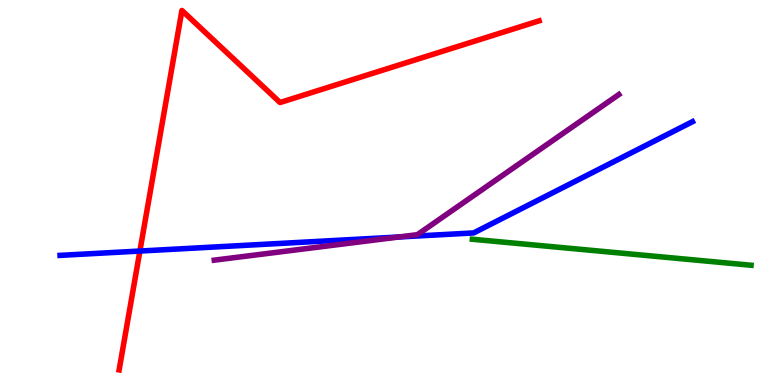[{'lines': ['blue', 'red'], 'intersections': [{'x': 1.81, 'y': 3.48}]}, {'lines': ['green', 'red'], 'intersections': []}, {'lines': ['purple', 'red'], 'intersections': []}, {'lines': ['blue', 'green'], 'intersections': []}, {'lines': ['blue', 'purple'], 'intersections': [{'x': 5.15, 'y': 3.84}]}, {'lines': ['green', 'purple'], 'intersections': []}]